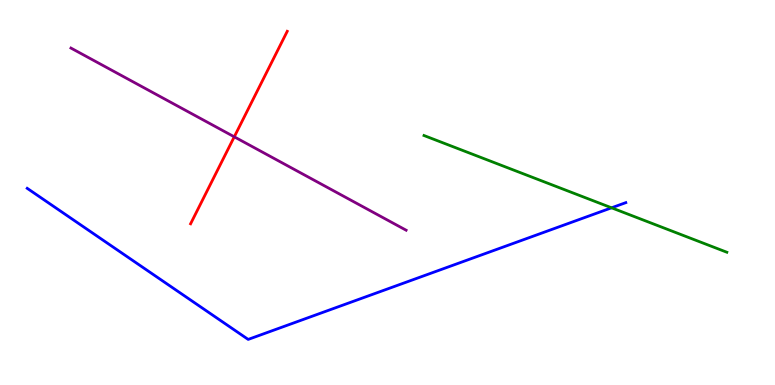[{'lines': ['blue', 'red'], 'intersections': []}, {'lines': ['green', 'red'], 'intersections': []}, {'lines': ['purple', 'red'], 'intersections': [{'x': 3.02, 'y': 6.45}]}, {'lines': ['blue', 'green'], 'intersections': [{'x': 7.89, 'y': 4.6}]}, {'lines': ['blue', 'purple'], 'intersections': []}, {'lines': ['green', 'purple'], 'intersections': []}]